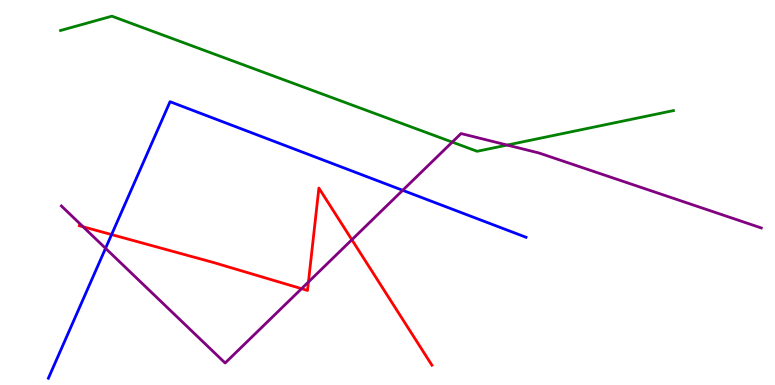[{'lines': ['blue', 'red'], 'intersections': [{'x': 1.44, 'y': 3.91}]}, {'lines': ['green', 'red'], 'intersections': []}, {'lines': ['purple', 'red'], 'intersections': [{'x': 1.07, 'y': 4.11}, {'x': 3.89, 'y': 2.5}, {'x': 3.98, 'y': 2.68}, {'x': 4.54, 'y': 3.77}]}, {'lines': ['blue', 'green'], 'intersections': []}, {'lines': ['blue', 'purple'], 'intersections': [{'x': 1.36, 'y': 3.55}, {'x': 5.2, 'y': 5.06}]}, {'lines': ['green', 'purple'], 'intersections': [{'x': 5.84, 'y': 6.31}, {'x': 6.54, 'y': 6.23}]}]